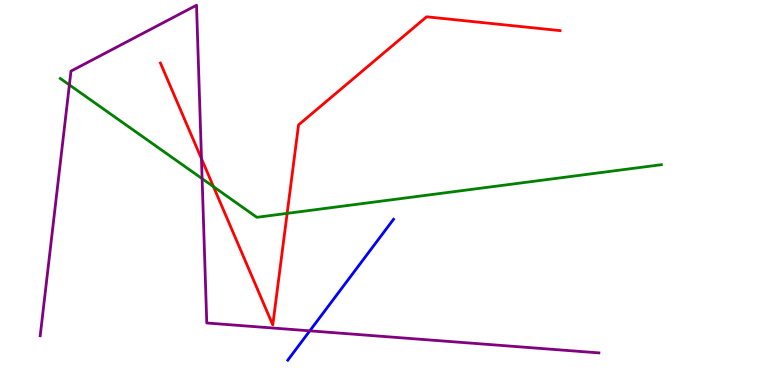[{'lines': ['blue', 'red'], 'intersections': []}, {'lines': ['green', 'red'], 'intersections': [{'x': 2.75, 'y': 5.15}, {'x': 3.71, 'y': 4.46}]}, {'lines': ['purple', 'red'], 'intersections': [{'x': 2.6, 'y': 5.88}]}, {'lines': ['blue', 'green'], 'intersections': []}, {'lines': ['blue', 'purple'], 'intersections': [{'x': 4.0, 'y': 1.41}]}, {'lines': ['green', 'purple'], 'intersections': [{'x': 0.895, 'y': 7.79}, {'x': 2.61, 'y': 5.36}]}]